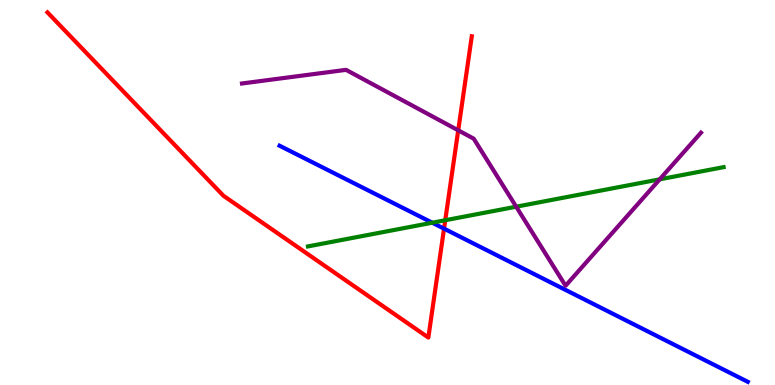[{'lines': ['blue', 'red'], 'intersections': [{'x': 5.73, 'y': 4.06}]}, {'lines': ['green', 'red'], 'intersections': [{'x': 5.75, 'y': 4.28}]}, {'lines': ['purple', 'red'], 'intersections': [{'x': 5.91, 'y': 6.62}]}, {'lines': ['blue', 'green'], 'intersections': [{'x': 5.58, 'y': 4.22}]}, {'lines': ['blue', 'purple'], 'intersections': []}, {'lines': ['green', 'purple'], 'intersections': [{'x': 6.66, 'y': 4.63}, {'x': 8.51, 'y': 5.34}]}]